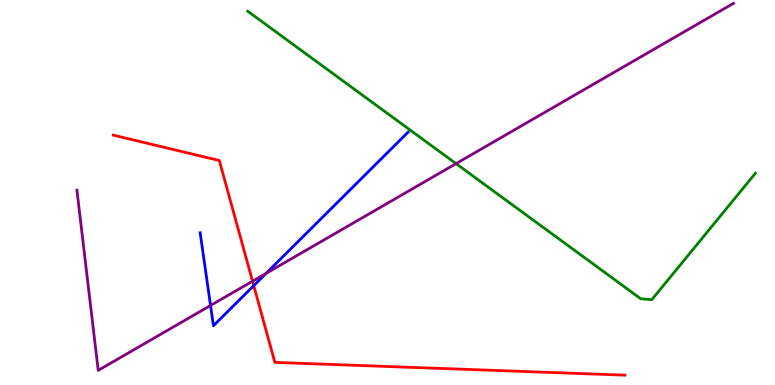[{'lines': ['blue', 'red'], 'intersections': [{'x': 3.27, 'y': 2.58}]}, {'lines': ['green', 'red'], 'intersections': []}, {'lines': ['purple', 'red'], 'intersections': [{'x': 3.26, 'y': 2.7}]}, {'lines': ['blue', 'green'], 'intersections': []}, {'lines': ['blue', 'purple'], 'intersections': [{'x': 2.72, 'y': 2.07}, {'x': 3.43, 'y': 2.9}]}, {'lines': ['green', 'purple'], 'intersections': [{'x': 5.88, 'y': 5.75}]}]